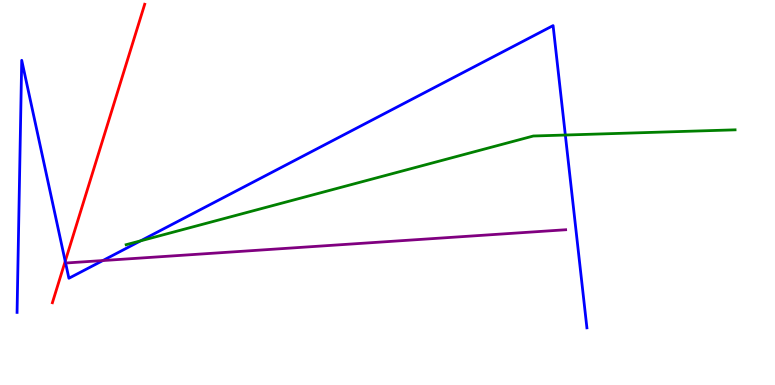[{'lines': ['blue', 'red'], 'intersections': [{'x': 0.842, 'y': 3.21}]}, {'lines': ['green', 'red'], 'intersections': []}, {'lines': ['purple', 'red'], 'intersections': []}, {'lines': ['blue', 'green'], 'intersections': [{'x': 1.81, 'y': 3.74}, {'x': 7.29, 'y': 6.49}]}, {'lines': ['blue', 'purple'], 'intersections': [{'x': 1.33, 'y': 3.23}]}, {'lines': ['green', 'purple'], 'intersections': []}]